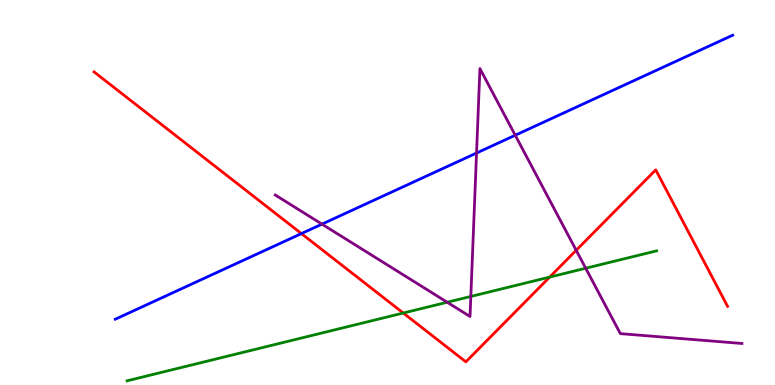[{'lines': ['blue', 'red'], 'intersections': [{'x': 3.89, 'y': 3.93}]}, {'lines': ['green', 'red'], 'intersections': [{'x': 5.2, 'y': 1.87}, {'x': 7.09, 'y': 2.8}]}, {'lines': ['purple', 'red'], 'intersections': [{'x': 7.43, 'y': 3.5}]}, {'lines': ['blue', 'green'], 'intersections': []}, {'lines': ['blue', 'purple'], 'intersections': [{'x': 4.15, 'y': 4.18}, {'x': 6.15, 'y': 6.03}, {'x': 6.65, 'y': 6.49}]}, {'lines': ['green', 'purple'], 'intersections': [{'x': 5.77, 'y': 2.15}, {'x': 6.08, 'y': 2.3}, {'x': 7.56, 'y': 3.03}]}]